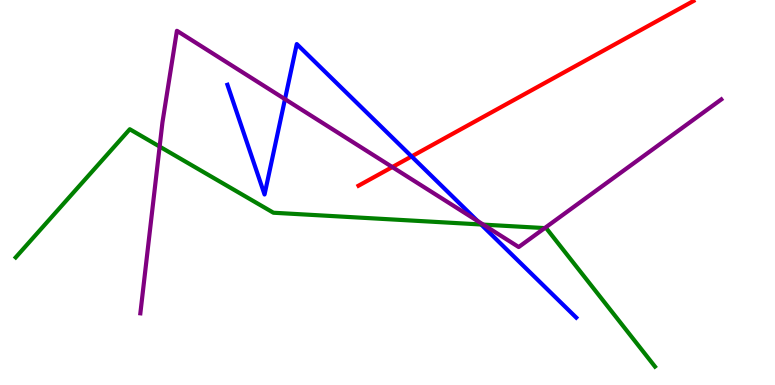[{'lines': ['blue', 'red'], 'intersections': [{'x': 5.31, 'y': 5.94}]}, {'lines': ['green', 'red'], 'intersections': []}, {'lines': ['purple', 'red'], 'intersections': [{'x': 5.06, 'y': 5.66}]}, {'lines': ['blue', 'green'], 'intersections': [{'x': 6.21, 'y': 4.17}]}, {'lines': ['blue', 'purple'], 'intersections': [{'x': 3.68, 'y': 7.42}, {'x': 6.16, 'y': 4.26}]}, {'lines': ['green', 'purple'], 'intersections': [{'x': 2.06, 'y': 6.19}, {'x': 6.24, 'y': 4.17}, {'x': 7.03, 'y': 4.08}]}]